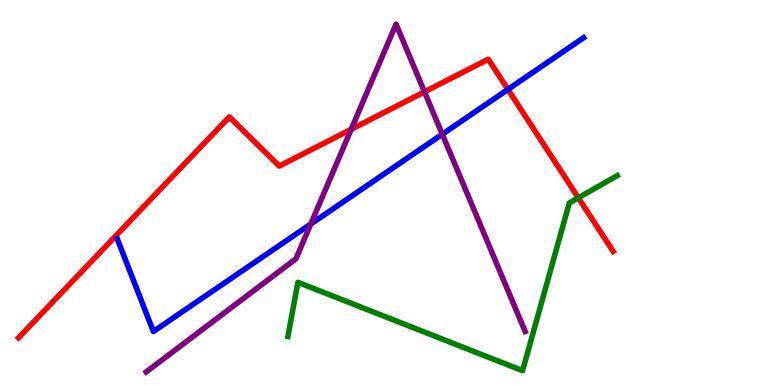[{'lines': ['blue', 'red'], 'intersections': [{'x': 6.55, 'y': 7.68}]}, {'lines': ['green', 'red'], 'intersections': [{'x': 7.46, 'y': 4.86}]}, {'lines': ['purple', 'red'], 'intersections': [{'x': 4.53, 'y': 6.64}, {'x': 5.48, 'y': 7.61}]}, {'lines': ['blue', 'green'], 'intersections': []}, {'lines': ['blue', 'purple'], 'intersections': [{'x': 4.01, 'y': 4.18}, {'x': 5.71, 'y': 6.51}]}, {'lines': ['green', 'purple'], 'intersections': []}]